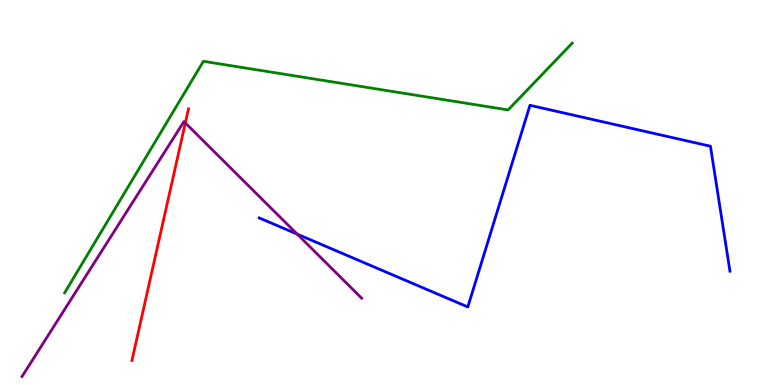[{'lines': ['blue', 'red'], 'intersections': []}, {'lines': ['green', 'red'], 'intersections': []}, {'lines': ['purple', 'red'], 'intersections': [{'x': 2.39, 'y': 6.81}]}, {'lines': ['blue', 'green'], 'intersections': []}, {'lines': ['blue', 'purple'], 'intersections': [{'x': 3.83, 'y': 3.92}]}, {'lines': ['green', 'purple'], 'intersections': []}]